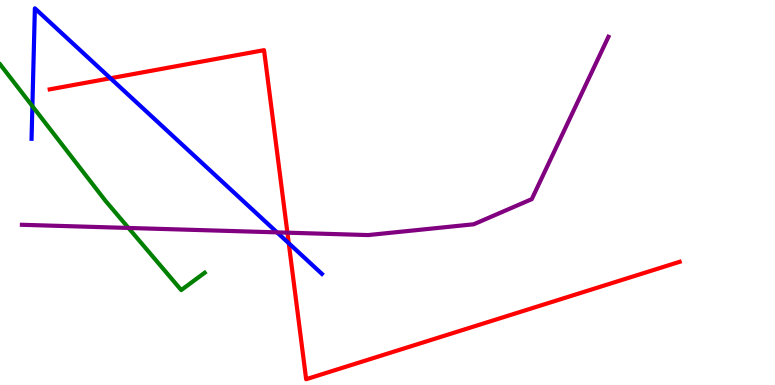[{'lines': ['blue', 'red'], 'intersections': [{'x': 1.43, 'y': 7.97}, {'x': 3.73, 'y': 3.68}]}, {'lines': ['green', 'red'], 'intersections': []}, {'lines': ['purple', 'red'], 'intersections': [{'x': 3.71, 'y': 3.96}]}, {'lines': ['blue', 'green'], 'intersections': [{'x': 0.418, 'y': 7.24}]}, {'lines': ['blue', 'purple'], 'intersections': [{'x': 3.57, 'y': 3.96}]}, {'lines': ['green', 'purple'], 'intersections': [{'x': 1.66, 'y': 4.08}]}]